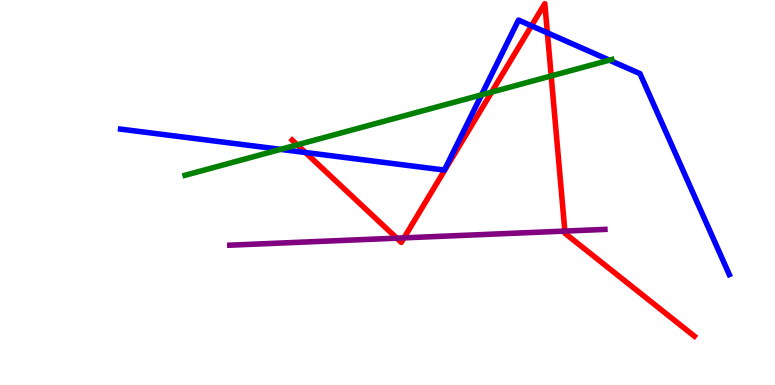[{'lines': ['blue', 'red'], 'intersections': [{'x': 3.94, 'y': 6.04}, {'x': 6.86, 'y': 9.33}, {'x': 7.06, 'y': 9.15}]}, {'lines': ['green', 'red'], 'intersections': [{'x': 3.84, 'y': 6.24}, {'x': 6.34, 'y': 7.61}, {'x': 7.11, 'y': 8.03}]}, {'lines': ['purple', 'red'], 'intersections': [{'x': 5.12, 'y': 3.81}, {'x': 5.21, 'y': 3.82}, {'x': 7.29, 'y': 4.0}]}, {'lines': ['blue', 'green'], 'intersections': [{'x': 3.62, 'y': 6.12}, {'x': 6.21, 'y': 7.54}, {'x': 7.86, 'y': 8.44}]}, {'lines': ['blue', 'purple'], 'intersections': []}, {'lines': ['green', 'purple'], 'intersections': []}]